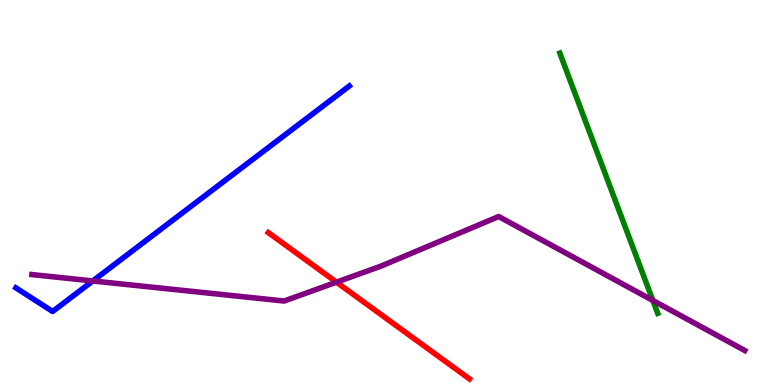[{'lines': ['blue', 'red'], 'intersections': []}, {'lines': ['green', 'red'], 'intersections': []}, {'lines': ['purple', 'red'], 'intersections': [{'x': 4.34, 'y': 2.67}]}, {'lines': ['blue', 'green'], 'intersections': []}, {'lines': ['blue', 'purple'], 'intersections': [{'x': 1.2, 'y': 2.7}]}, {'lines': ['green', 'purple'], 'intersections': [{'x': 8.42, 'y': 2.2}]}]